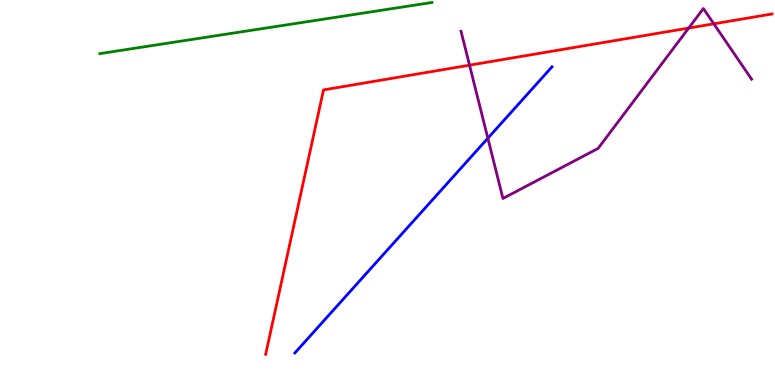[{'lines': ['blue', 'red'], 'intersections': []}, {'lines': ['green', 'red'], 'intersections': []}, {'lines': ['purple', 'red'], 'intersections': [{'x': 6.06, 'y': 8.31}, {'x': 8.89, 'y': 9.27}, {'x': 9.21, 'y': 9.38}]}, {'lines': ['blue', 'green'], 'intersections': []}, {'lines': ['blue', 'purple'], 'intersections': [{'x': 6.29, 'y': 6.41}]}, {'lines': ['green', 'purple'], 'intersections': []}]